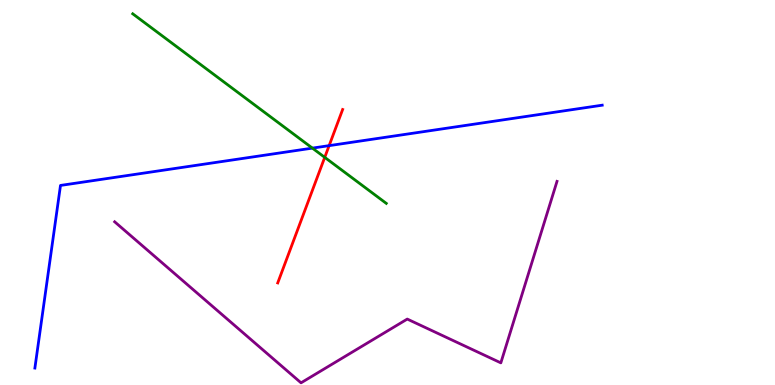[{'lines': ['blue', 'red'], 'intersections': [{'x': 4.25, 'y': 6.22}]}, {'lines': ['green', 'red'], 'intersections': [{'x': 4.19, 'y': 5.91}]}, {'lines': ['purple', 'red'], 'intersections': []}, {'lines': ['blue', 'green'], 'intersections': [{'x': 4.03, 'y': 6.15}]}, {'lines': ['blue', 'purple'], 'intersections': []}, {'lines': ['green', 'purple'], 'intersections': []}]